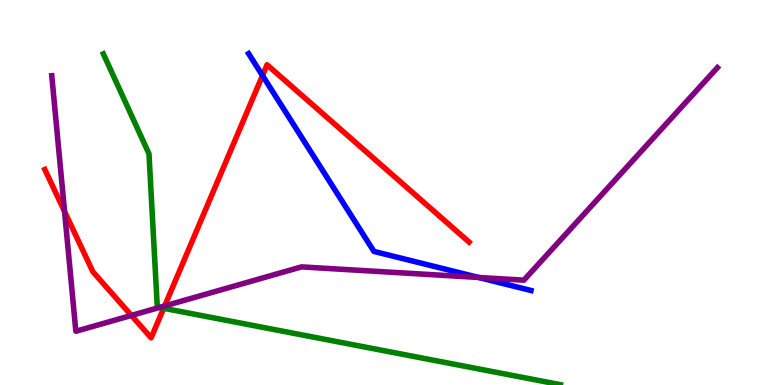[{'lines': ['blue', 'red'], 'intersections': [{'x': 3.39, 'y': 8.04}]}, {'lines': ['green', 'red'], 'intersections': [{'x': 2.11, 'y': 1.99}]}, {'lines': ['purple', 'red'], 'intersections': [{'x': 0.833, 'y': 4.51}, {'x': 1.7, 'y': 1.81}, {'x': 2.12, 'y': 2.05}]}, {'lines': ['blue', 'green'], 'intersections': []}, {'lines': ['blue', 'purple'], 'intersections': [{'x': 6.18, 'y': 2.79}]}, {'lines': ['green', 'purple'], 'intersections': [{'x': 2.06, 'y': 2.01}]}]